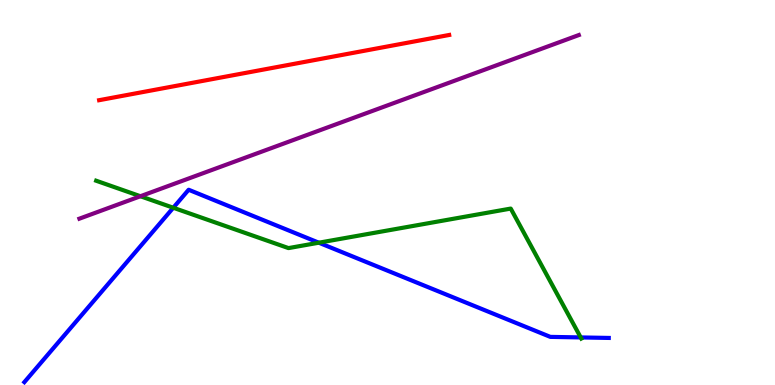[{'lines': ['blue', 'red'], 'intersections': []}, {'lines': ['green', 'red'], 'intersections': []}, {'lines': ['purple', 'red'], 'intersections': []}, {'lines': ['blue', 'green'], 'intersections': [{'x': 2.24, 'y': 4.6}, {'x': 4.11, 'y': 3.7}, {'x': 7.49, 'y': 1.24}]}, {'lines': ['blue', 'purple'], 'intersections': []}, {'lines': ['green', 'purple'], 'intersections': [{'x': 1.81, 'y': 4.9}]}]